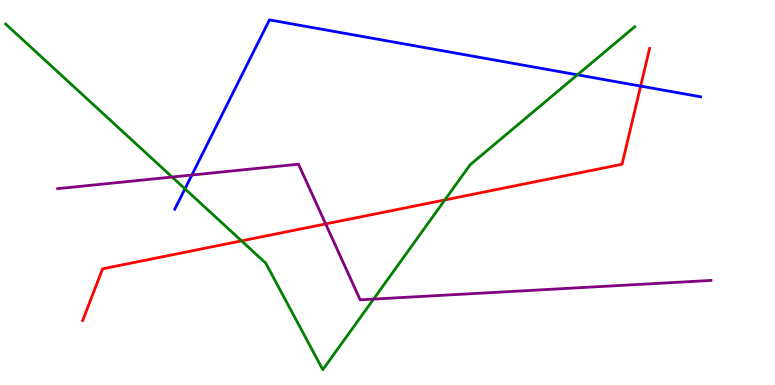[{'lines': ['blue', 'red'], 'intersections': [{'x': 8.27, 'y': 7.76}]}, {'lines': ['green', 'red'], 'intersections': [{'x': 3.12, 'y': 3.74}, {'x': 5.74, 'y': 4.81}]}, {'lines': ['purple', 'red'], 'intersections': [{'x': 4.2, 'y': 4.18}]}, {'lines': ['blue', 'green'], 'intersections': [{'x': 2.39, 'y': 5.1}, {'x': 7.45, 'y': 8.06}]}, {'lines': ['blue', 'purple'], 'intersections': [{'x': 2.48, 'y': 5.45}]}, {'lines': ['green', 'purple'], 'intersections': [{'x': 2.22, 'y': 5.4}, {'x': 4.82, 'y': 2.23}]}]